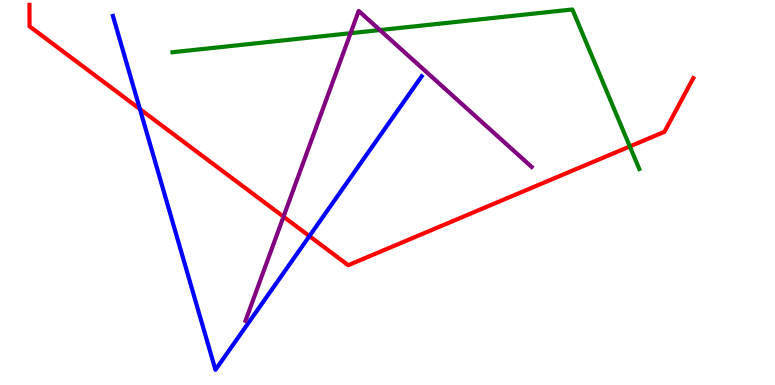[{'lines': ['blue', 'red'], 'intersections': [{'x': 1.81, 'y': 7.17}, {'x': 3.99, 'y': 3.87}]}, {'lines': ['green', 'red'], 'intersections': [{'x': 8.13, 'y': 6.2}]}, {'lines': ['purple', 'red'], 'intersections': [{'x': 3.66, 'y': 4.37}]}, {'lines': ['blue', 'green'], 'intersections': []}, {'lines': ['blue', 'purple'], 'intersections': []}, {'lines': ['green', 'purple'], 'intersections': [{'x': 4.52, 'y': 9.14}, {'x': 4.9, 'y': 9.22}]}]